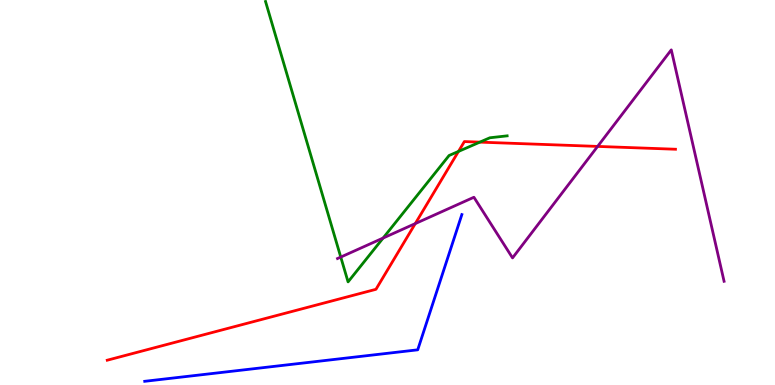[{'lines': ['blue', 'red'], 'intersections': []}, {'lines': ['green', 'red'], 'intersections': [{'x': 5.92, 'y': 6.07}, {'x': 6.19, 'y': 6.31}]}, {'lines': ['purple', 'red'], 'intersections': [{'x': 5.36, 'y': 4.19}, {'x': 7.71, 'y': 6.2}]}, {'lines': ['blue', 'green'], 'intersections': []}, {'lines': ['blue', 'purple'], 'intersections': []}, {'lines': ['green', 'purple'], 'intersections': [{'x': 4.4, 'y': 3.32}, {'x': 4.94, 'y': 3.82}]}]